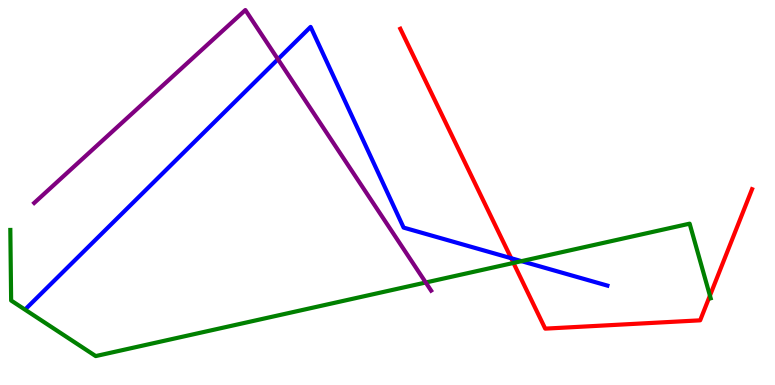[{'lines': ['blue', 'red'], 'intersections': [{'x': 6.6, 'y': 3.29}]}, {'lines': ['green', 'red'], 'intersections': [{'x': 6.63, 'y': 3.17}, {'x': 9.16, 'y': 2.32}]}, {'lines': ['purple', 'red'], 'intersections': []}, {'lines': ['blue', 'green'], 'intersections': [{'x': 6.73, 'y': 3.22}]}, {'lines': ['blue', 'purple'], 'intersections': [{'x': 3.59, 'y': 8.46}]}, {'lines': ['green', 'purple'], 'intersections': [{'x': 5.49, 'y': 2.66}]}]